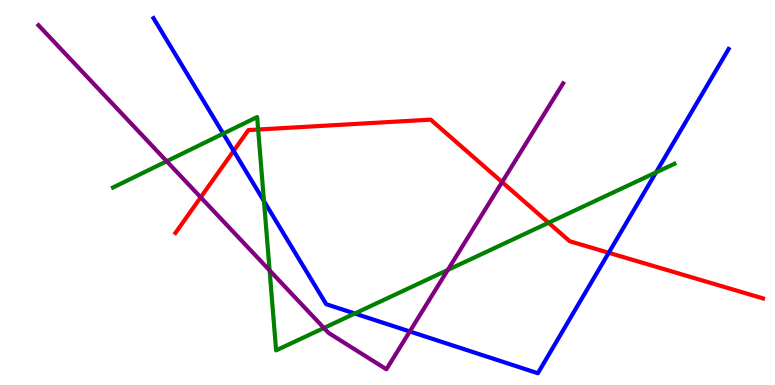[{'lines': ['blue', 'red'], 'intersections': [{'x': 3.01, 'y': 6.08}, {'x': 7.85, 'y': 3.43}]}, {'lines': ['green', 'red'], 'intersections': [{'x': 3.33, 'y': 6.64}, {'x': 7.08, 'y': 4.21}]}, {'lines': ['purple', 'red'], 'intersections': [{'x': 2.59, 'y': 4.87}, {'x': 6.48, 'y': 5.27}]}, {'lines': ['blue', 'green'], 'intersections': [{'x': 2.88, 'y': 6.53}, {'x': 3.41, 'y': 4.78}, {'x': 4.58, 'y': 1.86}, {'x': 8.46, 'y': 5.52}]}, {'lines': ['blue', 'purple'], 'intersections': [{'x': 5.29, 'y': 1.39}]}, {'lines': ['green', 'purple'], 'intersections': [{'x': 2.15, 'y': 5.81}, {'x': 3.48, 'y': 2.98}, {'x': 4.18, 'y': 1.48}, {'x': 5.78, 'y': 2.99}]}]